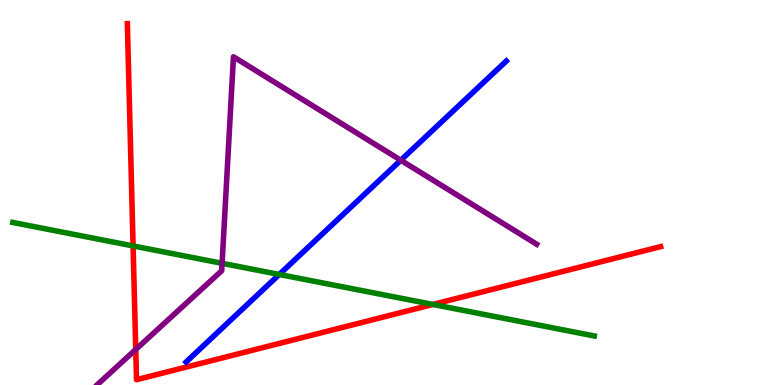[{'lines': ['blue', 'red'], 'intersections': []}, {'lines': ['green', 'red'], 'intersections': [{'x': 1.72, 'y': 3.61}, {'x': 5.59, 'y': 2.09}]}, {'lines': ['purple', 'red'], 'intersections': [{'x': 1.75, 'y': 0.923}]}, {'lines': ['blue', 'green'], 'intersections': [{'x': 3.6, 'y': 2.87}]}, {'lines': ['blue', 'purple'], 'intersections': [{'x': 5.17, 'y': 5.84}]}, {'lines': ['green', 'purple'], 'intersections': [{'x': 2.87, 'y': 3.16}]}]